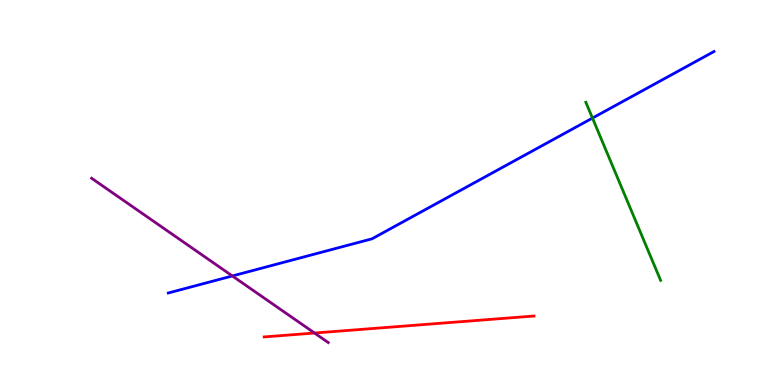[{'lines': ['blue', 'red'], 'intersections': []}, {'lines': ['green', 'red'], 'intersections': []}, {'lines': ['purple', 'red'], 'intersections': [{'x': 4.06, 'y': 1.35}]}, {'lines': ['blue', 'green'], 'intersections': [{'x': 7.64, 'y': 6.93}]}, {'lines': ['blue', 'purple'], 'intersections': [{'x': 3.0, 'y': 2.83}]}, {'lines': ['green', 'purple'], 'intersections': []}]